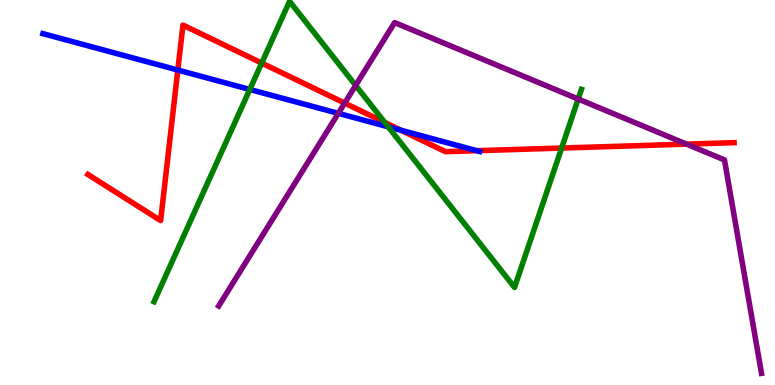[{'lines': ['blue', 'red'], 'intersections': [{'x': 2.29, 'y': 8.18}, {'x': 5.17, 'y': 6.62}, {'x': 6.15, 'y': 6.09}]}, {'lines': ['green', 'red'], 'intersections': [{'x': 3.38, 'y': 8.36}, {'x': 4.96, 'y': 6.82}, {'x': 7.25, 'y': 6.15}]}, {'lines': ['purple', 'red'], 'intersections': [{'x': 4.45, 'y': 7.32}, {'x': 8.86, 'y': 6.26}]}, {'lines': ['blue', 'green'], 'intersections': [{'x': 3.22, 'y': 7.68}, {'x': 5.01, 'y': 6.71}]}, {'lines': ['blue', 'purple'], 'intersections': [{'x': 4.37, 'y': 7.06}]}, {'lines': ['green', 'purple'], 'intersections': [{'x': 4.59, 'y': 7.78}, {'x': 7.46, 'y': 7.43}]}]